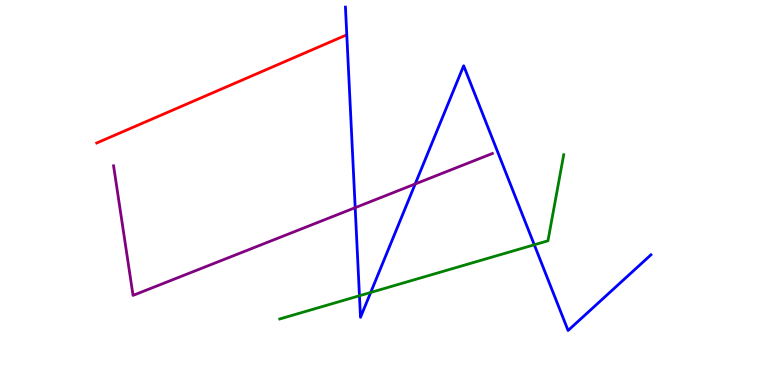[{'lines': ['blue', 'red'], 'intersections': []}, {'lines': ['green', 'red'], 'intersections': []}, {'lines': ['purple', 'red'], 'intersections': []}, {'lines': ['blue', 'green'], 'intersections': [{'x': 4.64, 'y': 2.32}, {'x': 4.78, 'y': 2.4}, {'x': 6.89, 'y': 3.64}]}, {'lines': ['blue', 'purple'], 'intersections': [{'x': 4.58, 'y': 4.61}, {'x': 5.36, 'y': 5.22}]}, {'lines': ['green', 'purple'], 'intersections': []}]